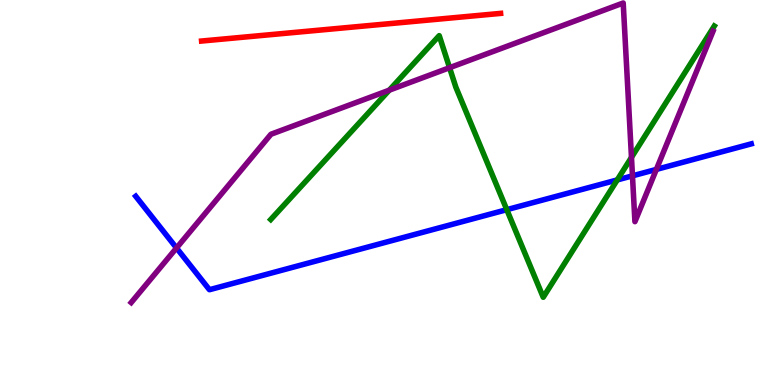[{'lines': ['blue', 'red'], 'intersections': []}, {'lines': ['green', 'red'], 'intersections': []}, {'lines': ['purple', 'red'], 'intersections': []}, {'lines': ['blue', 'green'], 'intersections': [{'x': 6.54, 'y': 4.55}, {'x': 7.96, 'y': 5.33}]}, {'lines': ['blue', 'purple'], 'intersections': [{'x': 2.28, 'y': 3.56}, {'x': 8.16, 'y': 5.43}, {'x': 8.47, 'y': 5.6}]}, {'lines': ['green', 'purple'], 'intersections': [{'x': 5.02, 'y': 7.66}, {'x': 5.8, 'y': 8.24}, {'x': 8.15, 'y': 5.91}]}]